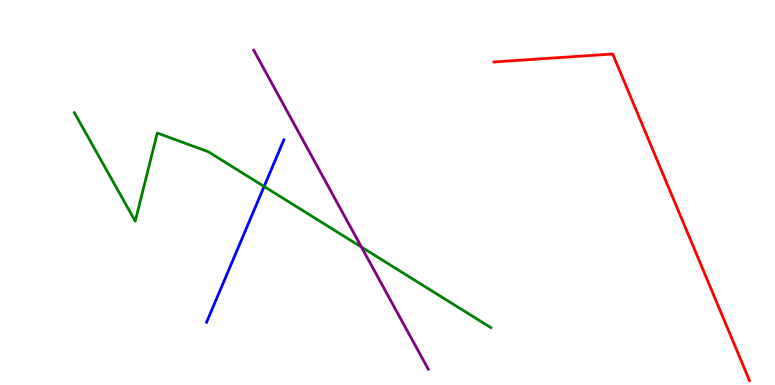[{'lines': ['blue', 'red'], 'intersections': []}, {'lines': ['green', 'red'], 'intersections': []}, {'lines': ['purple', 'red'], 'intersections': []}, {'lines': ['blue', 'green'], 'intersections': [{'x': 3.41, 'y': 5.16}]}, {'lines': ['blue', 'purple'], 'intersections': []}, {'lines': ['green', 'purple'], 'intersections': [{'x': 4.66, 'y': 3.58}]}]